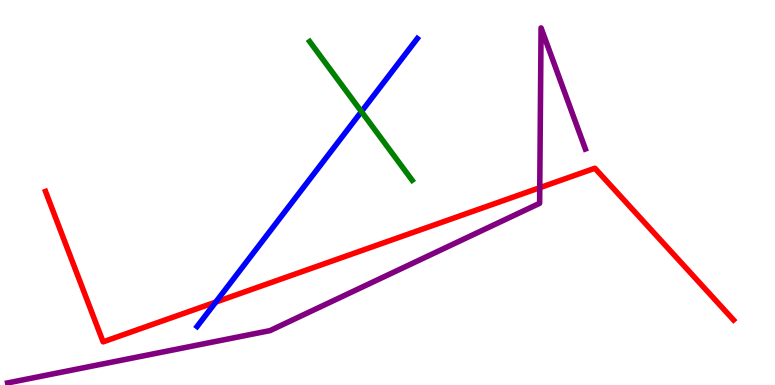[{'lines': ['blue', 'red'], 'intersections': [{'x': 2.78, 'y': 2.15}]}, {'lines': ['green', 'red'], 'intersections': []}, {'lines': ['purple', 'red'], 'intersections': [{'x': 6.96, 'y': 5.12}]}, {'lines': ['blue', 'green'], 'intersections': [{'x': 4.66, 'y': 7.1}]}, {'lines': ['blue', 'purple'], 'intersections': []}, {'lines': ['green', 'purple'], 'intersections': []}]